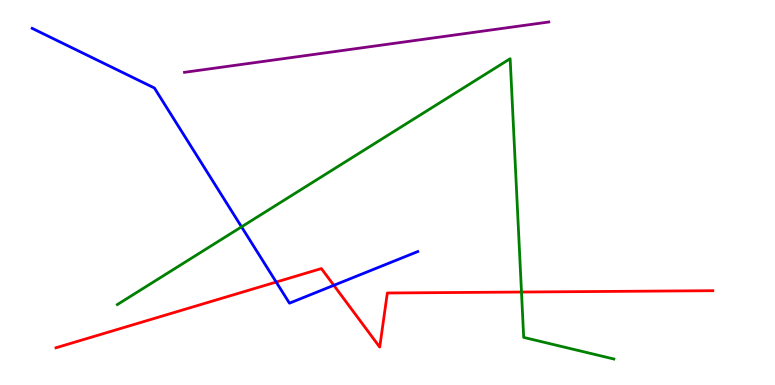[{'lines': ['blue', 'red'], 'intersections': [{'x': 3.56, 'y': 2.67}, {'x': 4.31, 'y': 2.59}]}, {'lines': ['green', 'red'], 'intersections': [{'x': 6.73, 'y': 2.41}]}, {'lines': ['purple', 'red'], 'intersections': []}, {'lines': ['blue', 'green'], 'intersections': [{'x': 3.12, 'y': 4.11}]}, {'lines': ['blue', 'purple'], 'intersections': []}, {'lines': ['green', 'purple'], 'intersections': []}]